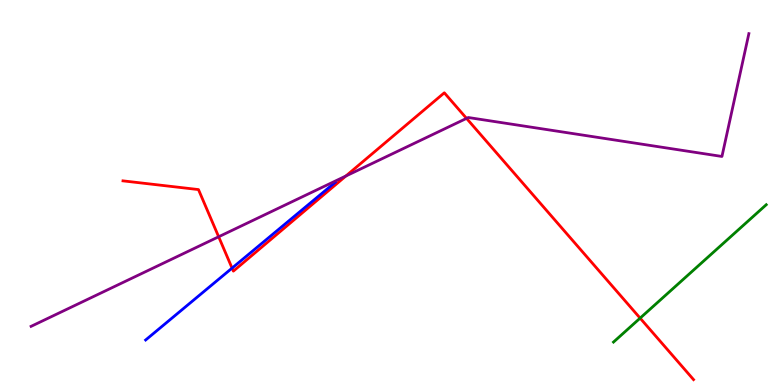[{'lines': ['blue', 'red'], 'intersections': [{'x': 2.99, 'y': 3.04}]}, {'lines': ['green', 'red'], 'intersections': [{'x': 8.26, 'y': 1.74}]}, {'lines': ['purple', 'red'], 'intersections': [{'x': 2.82, 'y': 3.85}, {'x': 4.46, 'y': 5.43}, {'x': 6.02, 'y': 6.93}]}, {'lines': ['blue', 'green'], 'intersections': []}, {'lines': ['blue', 'purple'], 'intersections': []}, {'lines': ['green', 'purple'], 'intersections': []}]